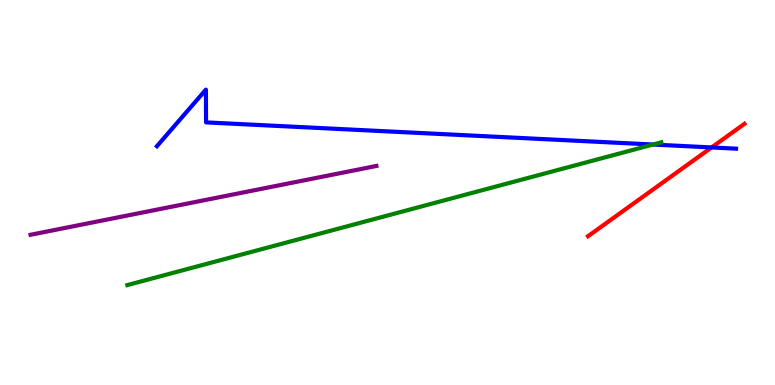[{'lines': ['blue', 'red'], 'intersections': [{'x': 9.18, 'y': 6.17}]}, {'lines': ['green', 'red'], 'intersections': []}, {'lines': ['purple', 'red'], 'intersections': []}, {'lines': ['blue', 'green'], 'intersections': [{'x': 8.43, 'y': 6.25}]}, {'lines': ['blue', 'purple'], 'intersections': []}, {'lines': ['green', 'purple'], 'intersections': []}]